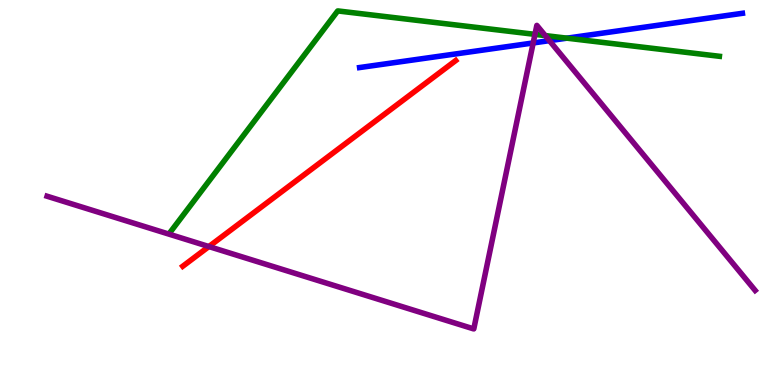[{'lines': ['blue', 'red'], 'intersections': []}, {'lines': ['green', 'red'], 'intersections': []}, {'lines': ['purple', 'red'], 'intersections': [{'x': 2.7, 'y': 3.6}]}, {'lines': ['blue', 'green'], 'intersections': [{'x': 7.32, 'y': 9.01}]}, {'lines': ['blue', 'purple'], 'intersections': [{'x': 6.88, 'y': 8.88}, {'x': 7.09, 'y': 8.94}]}, {'lines': ['green', 'purple'], 'intersections': [{'x': 6.9, 'y': 9.11}, {'x': 7.04, 'y': 9.08}]}]